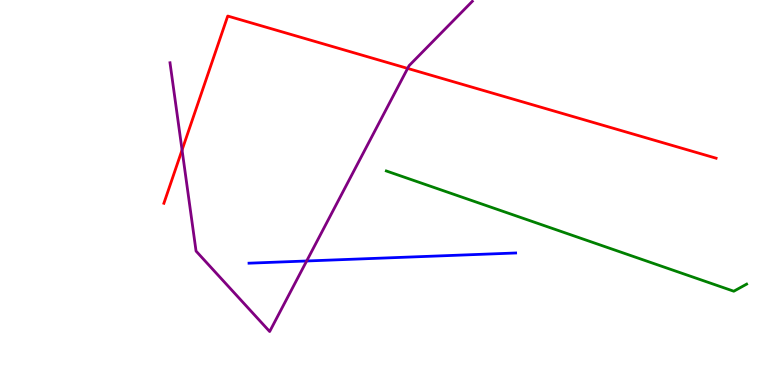[{'lines': ['blue', 'red'], 'intersections': []}, {'lines': ['green', 'red'], 'intersections': []}, {'lines': ['purple', 'red'], 'intersections': [{'x': 2.35, 'y': 6.1}, {'x': 5.26, 'y': 8.22}]}, {'lines': ['blue', 'green'], 'intersections': []}, {'lines': ['blue', 'purple'], 'intersections': [{'x': 3.96, 'y': 3.22}]}, {'lines': ['green', 'purple'], 'intersections': []}]